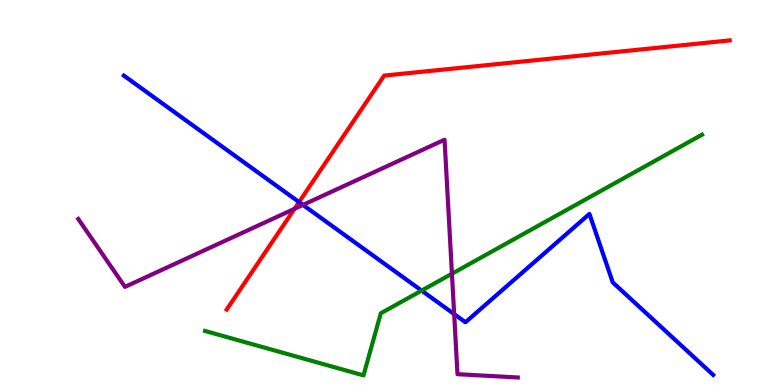[{'lines': ['blue', 'red'], 'intersections': [{'x': 3.86, 'y': 4.75}]}, {'lines': ['green', 'red'], 'intersections': []}, {'lines': ['purple', 'red'], 'intersections': [{'x': 3.8, 'y': 4.58}]}, {'lines': ['blue', 'green'], 'intersections': [{'x': 5.44, 'y': 2.45}]}, {'lines': ['blue', 'purple'], 'intersections': [{'x': 3.91, 'y': 4.68}, {'x': 5.86, 'y': 1.84}]}, {'lines': ['green', 'purple'], 'intersections': [{'x': 5.83, 'y': 2.89}]}]